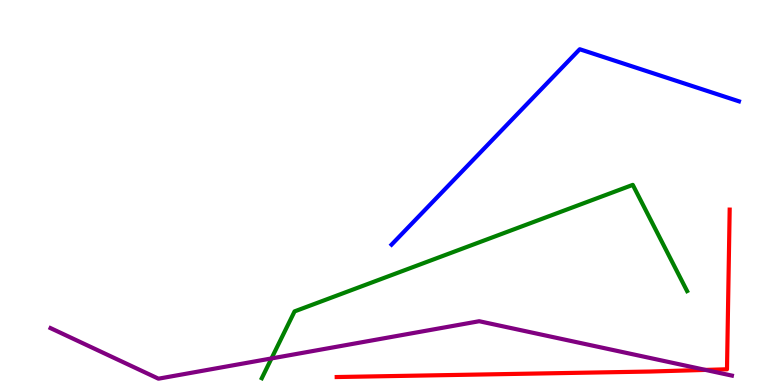[{'lines': ['blue', 'red'], 'intersections': []}, {'lines': ['green', 'red'], 'intersections': []}, {'lines': ['purple', 'red'], 'intersections': [{'x': 9.1, 'y': 0.392}]}, {'lines': ['blue', 'green'], 'intersections': []}, {'lines': ['blue', 'purple'], 'intersections': []}, {'lines': ['green', 'purple'], 'intersections': [{'x': 3.5, 'y': 0.69}]}]